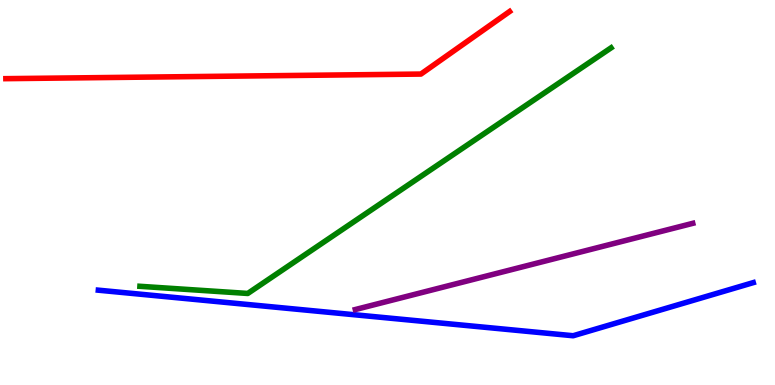[{'lines': ['blue', 'red'], 'intersections': []}, {'lines': ['green', 'red'], 'intersections': []}, {'lines': ['purple', 'red'], 'intersections': []}, {'lines': ['blue', 'green'], 'intersections': []}, {'lines': ['blue', 'purple'], 'intersections': []}, {'lines': ['green', 'purple'], 'intersections': []}]